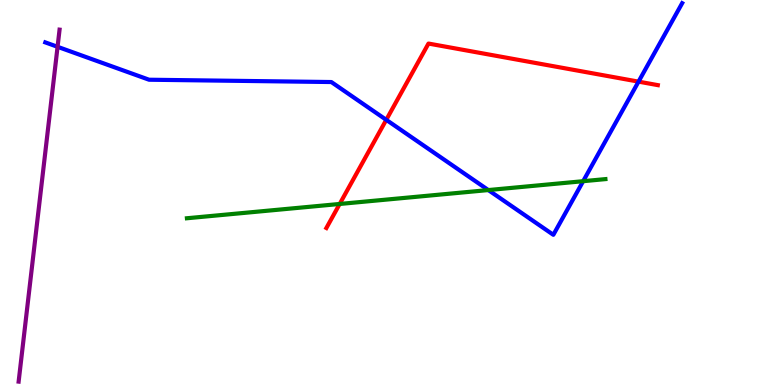[{'lines': ['blue', 'red'], 'intersections': [{'x': 4.98, 'y': 6.89}, {'x': 8.24, 'y': 7.88}]}, {'lines': ['green', 'red'], 'intersections': [{'x': 4.38, 'y': 4.7}]}, {'lines': ['purple', 'red'], 'intersections': []}, {'lines': ['blue', 'green'], 'intersections': [{'x': 6.3, 'y': 5.06}, {'x': 7.52, 'y': 5.29}]}, {'lines': ['blue', 'purple'], 'intersections': [{'x': 0.743, 'y': 8.78}]}, {'lines': ['green', 'purple'], 'intersections': []}]